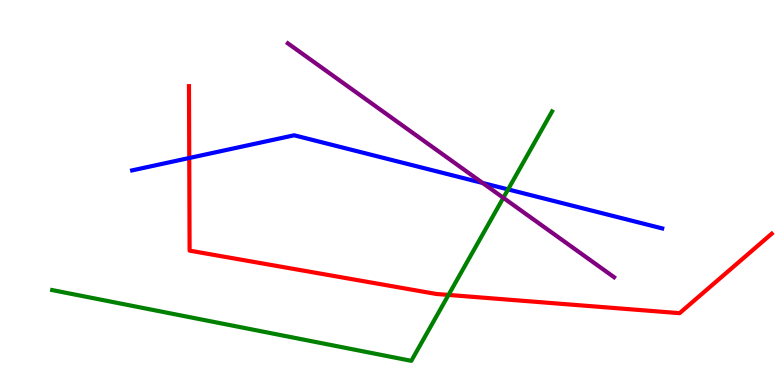[{'lines': ['blue', 'red'], 'intersections': [{'x': 2.44, 'y': 5.9}]}, {'lines': ['green', 'red'], 'intersections': [{'x': 5.79, 'y': 2.34}]}, {'lines': ['purple', 'red'], 'intersections': []}, {'lines': ['blue', 'green'], 'intersections': [{'x': 6.56, 'y': 5.08}]}, {'lines': ['blue', 'purple'], 'intersections': [{'x': 6.23, 'y': 5.25}]}, {'lines': ['green', 'purple'], 'intersections': [{'x': 6.49, 'y': 4.86}]}]